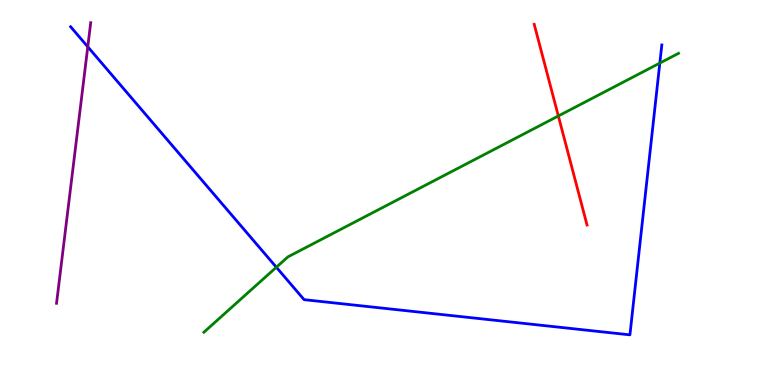[{'lines': ['blue', 'red'], 'intersections': []}, {'lines': ['green', 'red'], 'intersections': [{'x': 7.2, 'y': 6.99}]}, {'lines': ['purple', 'red'], 'intersections': []}, {'lines': ['blue', 'green'], 'intersections': [{'x': 3.57, 'y': 3.06}, {'x': 8.51, 'y': 8.36}]}, {'lines': ['blue', 'purple'], 'intersections': [{'x': 1.13, 'y': 8.78}]}, {'lines': ['green', 'purple'], 'intersections': []}]